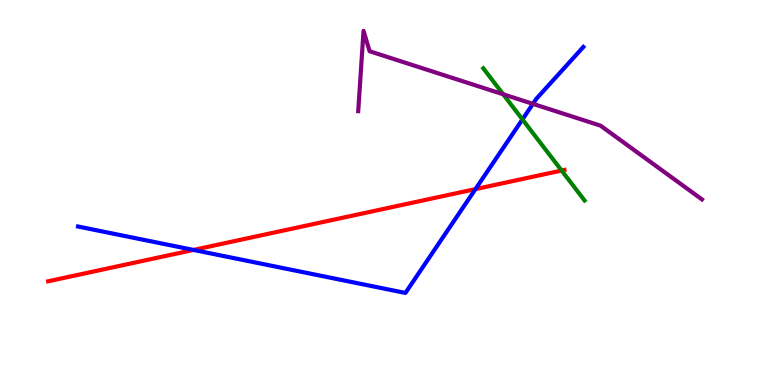[{'lines': ['blue', 'red'], 'intersections': [{'x': 2.5, 'y': 3.51}, {'x': 6.13, 'y': 5.09}]}, {'lines': ['green', 'red'], 'intersections': [{'x': 7.25, 'y': 5.57}]}, {'lines': ['purple', 'red'], 'intersections': []}, {'lines': ['blue', 'green'], 'intersections': [{'x': 6.74, 'y': 6.9}]}, {'lines': ['blue', 'purple'], 'intersections': [{'x': 6.88, 'y': 7.3}]}, {'lines': ['green', 'purple'], 'intersections': [{'x': 6.49, 'y': 7.55}]}]